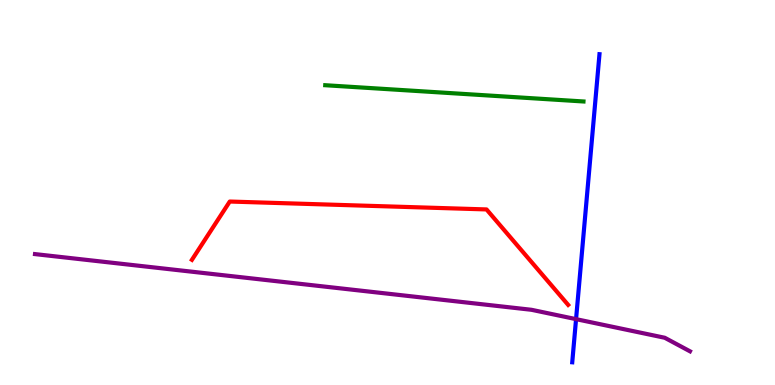[{'lines': ['blue', 'red'], 'intersections': []}, {'lines': ['green', 'red'], 'intersections': []}, {'lines': ['purple', 'red'], 'intersections': []}, {'lines': ['blue', 'green'], 'intersections': []}, {'lines': ['blue', 'purple'], 'intersections': [{'x': 7.43, 'y': 1.71}]}, {'lines': ['green', 'purple'], 'intersections': []}]